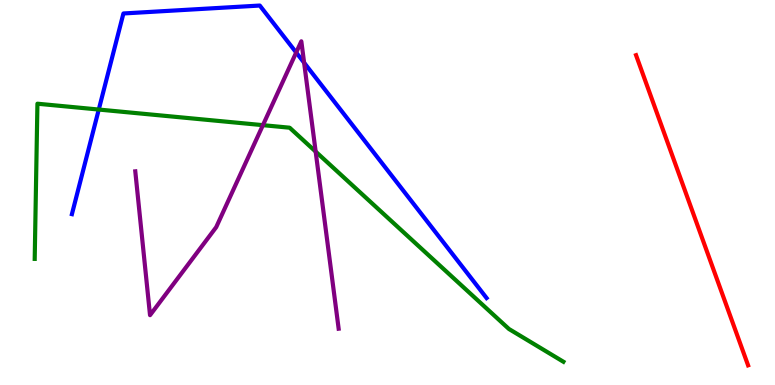[{'lines': ['blue', 'red'], 'intersections': []}, {'lines': ['green', 'red'], 'intersections': []}, {'lines': ['purple', 'red'], 'intersections': []}, {'lines': ['blue', 'green'], 'intersections': [{'x': 1.27, 'y': 7.15}]}, {'lines': ['blue', 'purple'], 'intersections': [{'x': 3.82, 'y': 8.64}, {'x': 3.92, 'y': 8.37}]}, {'lines': ['green', 'purple'], 'intersections': [{'x': 3.39, 'y': 6.75}, {'x': 4.07, 'y': 6.06}]}]